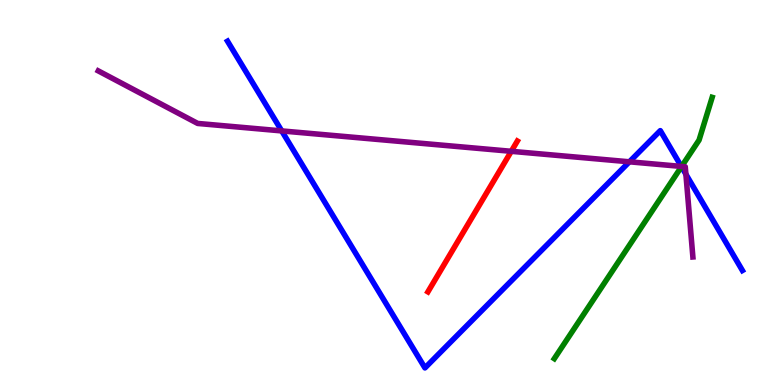[{'lines': ['blue', 'red'], 'intersections': []}, {'lines': ['green', 'red'], 'intersections': []}, {'lines': ['purple', 'red'], 'intersections': [{'x': 6.6, 'y': 6.07}]}, {'lines': ['blue', 'green'], 'intersections': [{'x': 8.79, 'y': 5.67}]}, {'lines': ['blue', 'purple'], 'intersections': [{'x': 3.64, 'y': 6.6}, {'x': 8.12, 'y': 5.8}, {'x': 8.79, 'y': 5.68}, {'x': 8.85, 'y': 5.47}]}, {'lines': ['green', 'purple'], 'intersections': [{'x': 8.79, 'y': 5.68}]}]